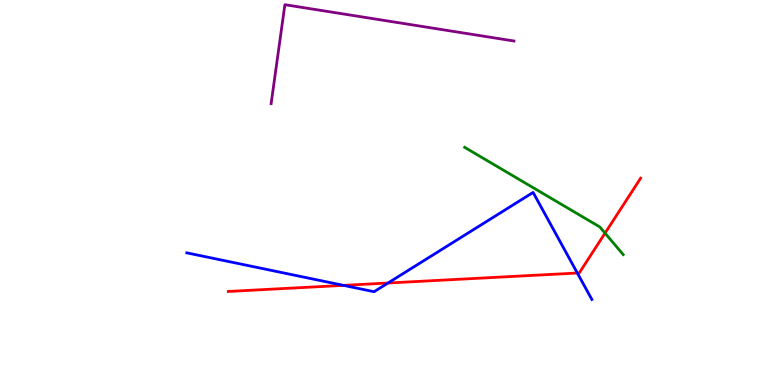[{'lines': ['blue', 'red'], 'intersections': [{'x': 4.43, 'y': 2.59}, {'x': 5.01, 'y': 2.65}, {'x': 7.45, 'y': 2.91}]}, {'lines': ['green', 'red'], 'intersections': [{'x': 7.81, 'y': 3.94}]}, {'lines': ['purple', 'red'], 'intersections': []}, {'lines': ['blue', 'green'], 'intersections': []}, {'lines': ['blue', 'purple'], 'intersections': []}, {'lines': ['green', 'purple'], 'intersections': []}]